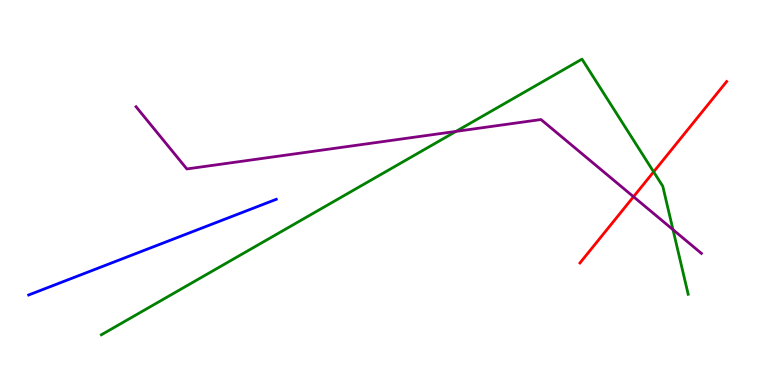[{'lines': ['blue', 'red'], 'intersections': []}, {'lines': ['green', 'red'], 'intersections': [{'x': 8.43, 'y': 5.54}]}, {'lines': ['purple', 'red'], 'intersections': [{'x': 8.17, 'y': 4.89}]}, {'lines': ['blue', 'green'], 'intersections': []}, {'lines': ['blue', 'purple'], 'intersections': []}, {'lines': ['green', 'purple'], 'intersections': [{'x': 5.88, 'y': 6.59}, {'x': 8.68, 'y': 4.03}]}]